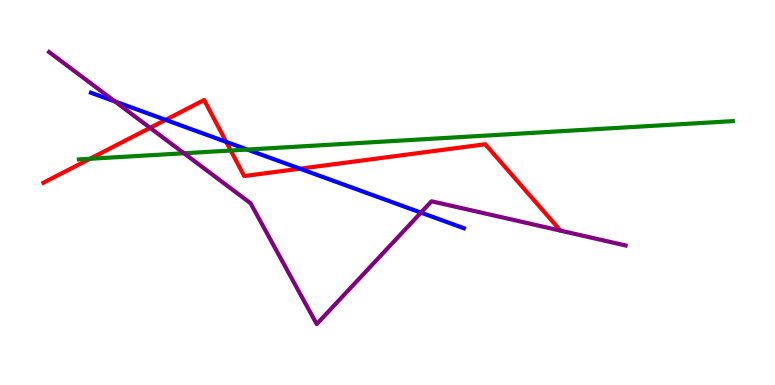[{'lines': ['blue', 'red'], 'intersections': [{'x': 2.14, 'y': 6.89}, {'x': 2.92, 'y': 6.31}, {'x': 3.87, 'y': 5.62}]}, {'lines': ['green', 'red'], 'intersections': [{'x': 1.16, 'y': 5.88}, {'x': 2.98, 'y': 6.09}]}, {'lines': ['purple', 'red'], 'intersections': [{'x': 1.94, 'y': 6.68}]}, {'lines': ['blue', 'green'], 'intersections': [{'x': 3.19, 'y': 6.12}]}, {'lines': ['blue', 'purple'], 'intersections': [{'x': 1.48, 'y': 7.36}, {'x': 5.43, 'y': 4.48}]}, {'lines': ['green', 'purple'], 'intersections': [{'x': 2.37, 'y': 6.02}]}]